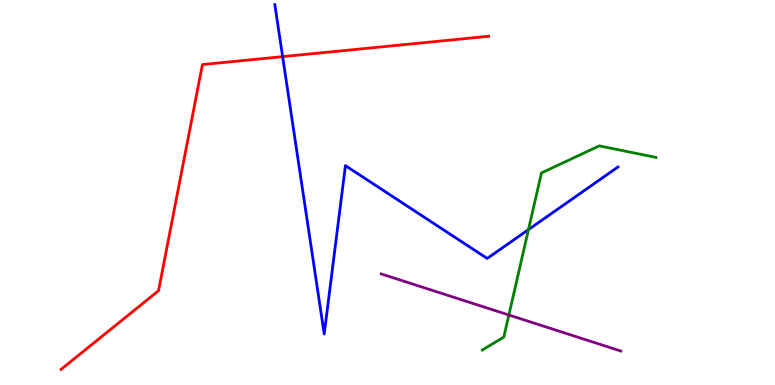[{'lines': ['blue', 'red'], 'intersections': [{'x': 3.65, 'y': 8.53}]}, {'lines': ['green', 'red'], 'intersections': []}, {'lines': ['purple', 'red'], 'intersections': []}, {'lines': ['blue', 'green'], 'intersections': [{'x': 6.82, 'y': 4.04}]}, {'lines': ['blue', 'purple'], 'intersections': []}, {'lines': ['green', 'purple'], 'intersections': [{'x': 6.57, 'y': 1.82}]}]